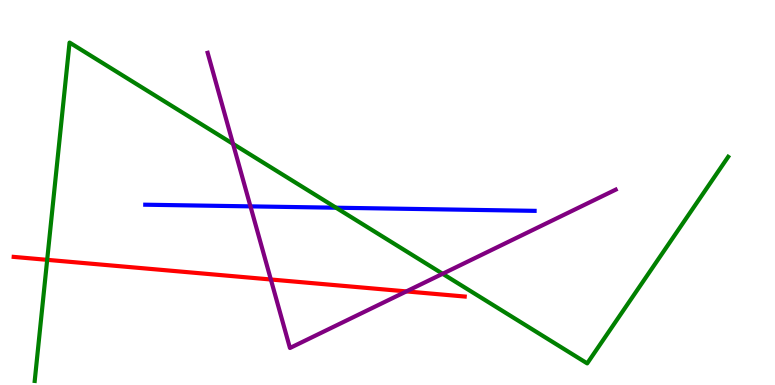[{'lines': ['blue', 'red'], 'intersections': []}, {'lines': ['green', 'red'], 'intersections': [{'x': 0.609, 'y': 3.25}]}, {'lines': ['purple', 'red'], 'intersections': [{'x': 3.49, 'y': 2.74}, {'x': 5.24, 'y': 2.43}]}, {'lines': ['blue', 'green'], 'intersections': [{'x': 4.34, 'y': 4.6}]}, {'lines': ['blue', 'purple'], 'intersections': [{'x': 3.23, 'y': 4.64}]}, {'lines': ['green', 'purple'], 'intersections': [{'x': 3.01, 'y': 6.26}, {'x': 5.71, 'y': 2.89}]}]